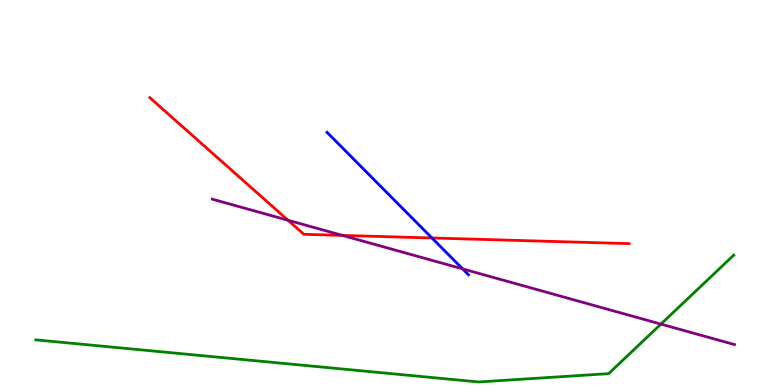[{'lines': ['blue', 'red'], 'intersections': [{'x': 5.57, 'y': 3.82}]}, {'lines': ['green', 'red'], 'intersections': []}, {'lines': ['purple', 'red'], 'intersections': [{'x': 3.72, 'y': 4.28}, {'x': 4.42, 'y': 3.89}]}, {'lines': ['blue', 'green'], 'intersections': []}, {'lines': ['blue', 'purple'], 'intersections': [{'x': 5.97, 'y': 3.02}]}, {'lines': ['green', 'purple'], 'intersections': [{'x': 8.53, 'y': 1.58}]}]